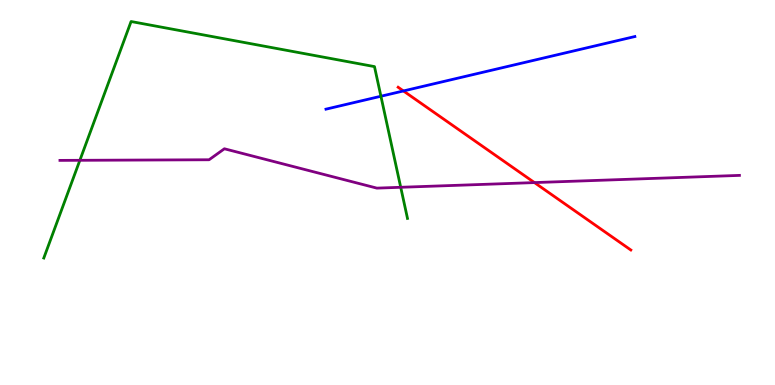[{'lines': ['blue', 'red'], 'intersections': [{'x': 5.21, 'y': 7.64}]}, {'lines': ['green', 'red'], 'intersections': []}, {'lines': ['purple', 'red'], 'intersections': [{'x': 6.9, 'y': 5.26}]}, {'lines': ['blue', 'green'], 'intersections': [{'x': 4.92, 'y': 7.5}]}, {'lines': ['blue', 'purple'], 'intersections': []}, {'lines': ['green', 'purple'], 'intersections': [{'x': 1.03, 'y': 5.84}, {'x': 5.17, 'y': 5.14}]}]